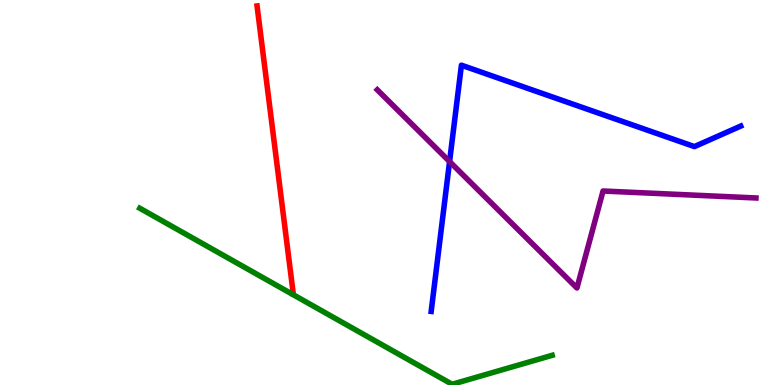[{'lines': ['blue', 'red'], 'intersections': []}, {'lines': ['green', 'red'], 'intersections': []}, {'lines': ['purple', 'red'], 'intersections': []}, {'lines': ['blue', 'green'], 'intersections': []}, {'lines': ['blue', 'purple'], 'intersections': [{'x': 5.8, 'y': 5.8}]}, {'lines': ['green', 'purple'], 'intersections': []}]